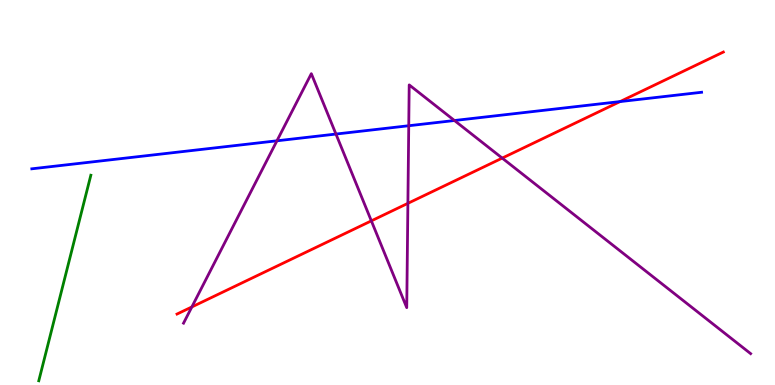[{'lines': ['blue', 'red'], 'intersections': [{'x': 8.0, 'y': 7.36}]}, {'lines': ['green', 'red'], 'intersections': []}, {'lines': ['purple', 'red'], 'intersections': [{'x': 2.48, 'y': 2.03}, {'x': 4.79, 'y': 4.26}, {'x': 5.26, 'y': 4.72}, {'x': 6.48, 'y': 5.89}]}, {'lines': ['blue', 'green'], 'intersections': []}, {'lines': ['blue', 'purple'], 'intersections': [{'x': 3.57, 'y': 6.34}, {'x': 4.33, 'y': 6.52}, {'x': 5.27, 'y': 6.73}, {'x': 5.86, 'y': 6.87}]}, {'lines': ['green', 'purple'], 'intersections': []}]